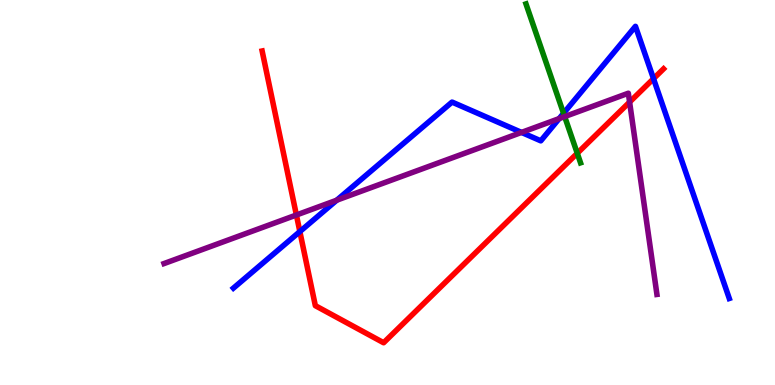[{'lines': ['blue', 'red'], 'intersections': [{'x': 3.87, 'y': 3.98}, {'x': 8.43, 'y': 7.96}]}, {'lines': ['green', 'red'], 'intersections': [{'x': 7.45, 'y': 6.02}]}, {'lines': ['purple', 'red'], 'intersections': [{'x': 3.82, 'y': 4.42}, {'x': 8.12, 'y': 7.35}]}, {'lines': ['blue', 'green'], 'intersections': [{'x': 7.27, 'y': 7.06}]}, {'lines': ['blue', 'purple'], 'intersections': [{'x': 4.35, 'y': 4.8}, {'x': 6.73, 'y': 6.56}, {'x': 7.22, 'y': 6.92}]}, {'lines': ['green', 'purple'], 'intersections': [{'x': 7.29, 'y': 6.97}]}]